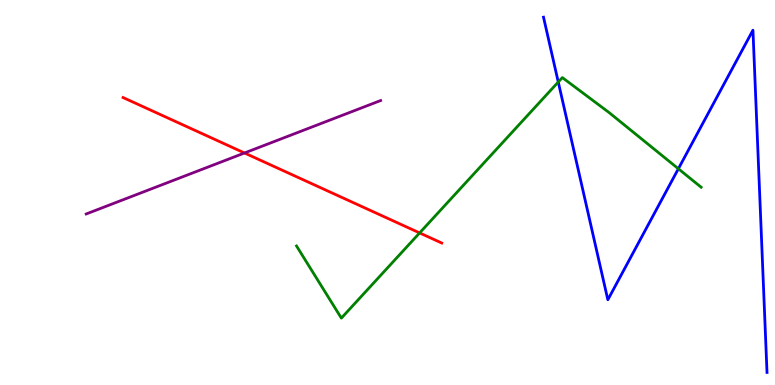[{'lines': ['blue', 'red'], 'intersections': []}, {'lines': ['green', 'red'], 'intersections': [{'x': 5.41, 'y': 3.95}]}, {'lines': ['purple', 'red'], 'intersections': [{'x': 3.15, 'y': 6.03}]}, {'lines': ['blue', 'green'], 'intersections': [{'x': 7.2, 'y': 7.87}, {'x': 8.75, 'y': 5.62}]}, {'lines': ['blue', 'purple'], 'intersections': []}, {'lines': ['green', 'purple'], 'intersections': []}]